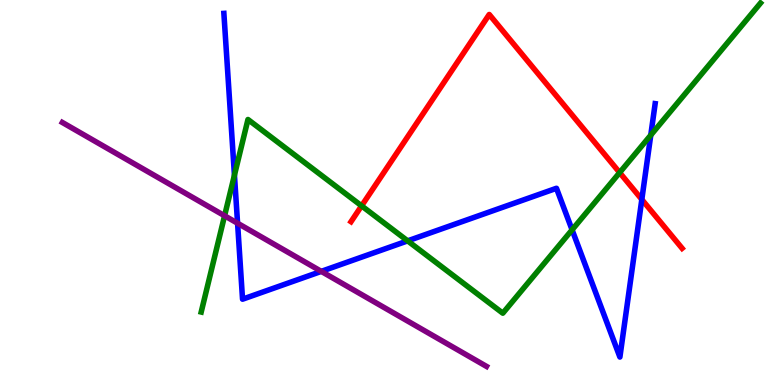[{'lines': ['blue', 'red'], 'intersections': [{'x': 8.28, 'y': 4.82}]}, {'lines': ['green', 'red'], 'intersections': [{'x': 4.67, 'y': 4.65}, {'x': 8.0, 'y': 5.52}]}, {'lines': ['purple', 'red'], 'intersections': []}, {'lines': ['blue', 'green'], 'intersections': [{'x': 3.03, 'y': 5.45}, {'x': 5.26, 'y': 3.74}, {'x': 7.38, 'y': 4.03}, {'x': 8.4, 'y': 6.49}]}, {'lines': ['blue', 'purple'], 'intersections': [{'x': 3.07, 'y': 4.2}, {'x': 4.15, 'y': 2.95}]}, {'lines': ['green', 'purple'], 'intersections': [{'x': 2.9, 'y': 4.4}]}]